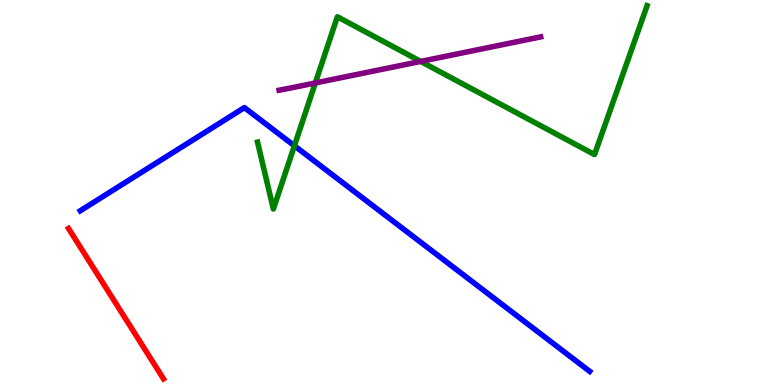[{'lines': ['blue', 'red'], 'intersections': []}, {'lines': ['green', 'red'], 'intersections': []}, {'lines': ['purple', 'red'], 'intersections': []}, {'lines': ['blue', 'green'], 'intersections': [{'x': 3.8, 'y': 6.21}]}, {'lines': ['blue', 'purple'], 'intersections': []}, {'lines': ['green', 'purple'], 'intersections': [{'x': 4.07, 'y': 7.85}, {'x': 5.43, 'y': 8.4}]}]